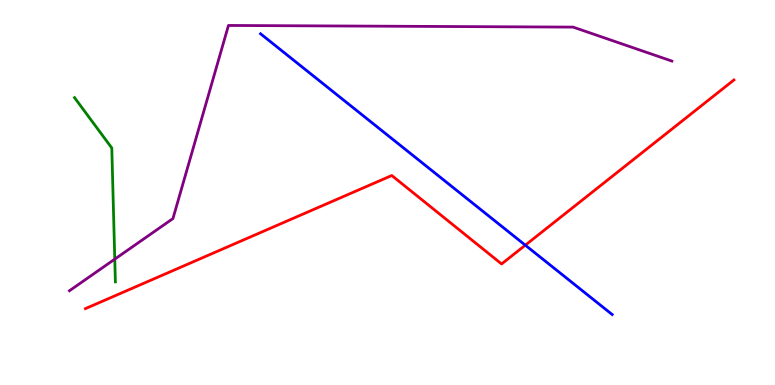[{'lines': ['blue', 'red'], 'intersections': [{'x': 6.78, 'y': 3.63}]}, {'lines': ['green', 'red'], 'intersections': []}, {'lines': ['purple', 'red'], 'intersections': []}, {'lines': ['blue', 'green'], 'intersections': []}, {'lines': ['blue', 'purple'], 'intersections': []}, {'lines': ['green', 'purple'], 'intersections': [{'x': 1.48, 'y': 3.27}]}]